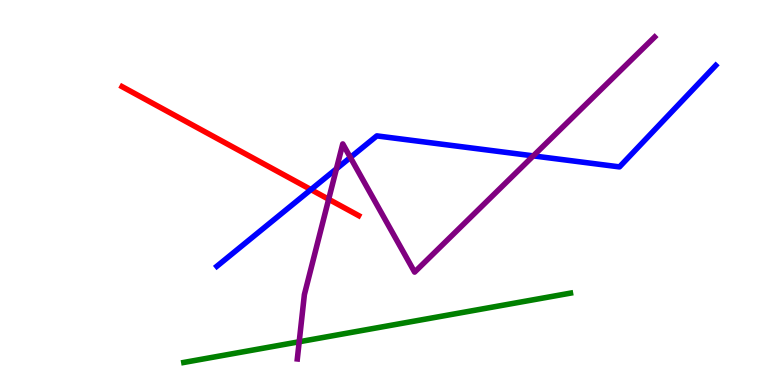[{'lines': ['blue', 'red'], 'intersections': [{'x': 4.01, 'y': 5.08}]}, {'lines': ['green', 'red'], 'intersections': []}, {'lines': ['purple', 'red'], 'intersections': [{'x': 4.24, 'y': 4.82}]}, {'lines': ['blue', 'green'], 'intersections': []}, {'lines': ['blue', 'purple'], 'intersections': [{'x': 4.34, 'y': 5.61}, {'x': 4.52, 'y': 5.91}, {'x': 6.88, 'y': 5.95}]}, {'lines': ['green', 'purple'], 'intersections': [{'x': 3.86, 'y': 1.12}]}]